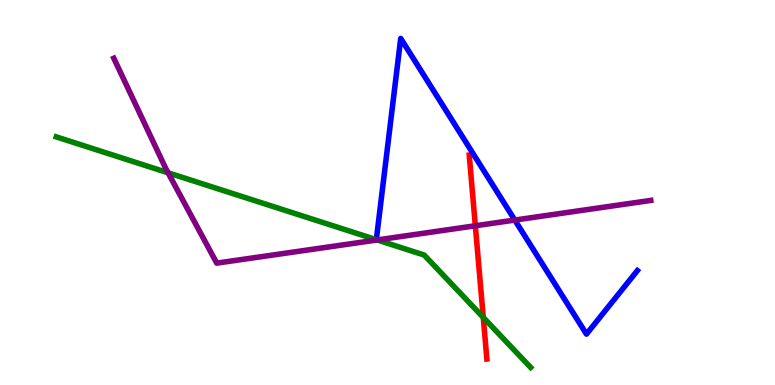[{'lines': ['blue', 'red'], 'intersections': []}, {'lines': ['green', 'red'], 'intersections': [{'x': 6.24, 'y': 1.76}]}, {'lines': ['purple', 'red'], 'intersections': [{'x': 6.13, 'y': 4.14}]}, {'lines': ['blue', 'green'], 'intersections': [{'x': 4.86, 'y': 3.77}]}, {'lines': ['blue', 'purple'], 'intersections': [{'x': 6.64, 'y': 4.28}]}, {'lines': ['green', 'purple'], 'intersections': [{'x': 2.17, 'y': 5.51}, {'x': 4.87, 'y': 3.77}]}]